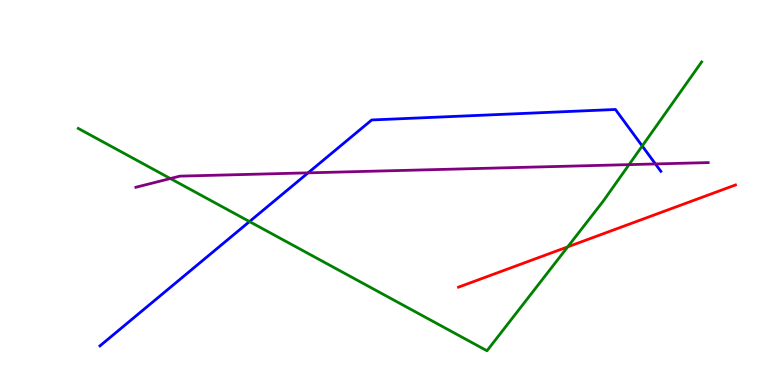[{'lines': ['blue', 'red'], 'intersections': []}, {'lines': ['green', 'red'], 'intersections': [{'x': 7.33, 'y': 3.59}]}, {'lines': ['purple', 'red'], 'intersections': []}, {'lines': ['blue', 'green'], 'intersections': [{'x': 3.22, 'y': 4.24}, {'x': 8.29, 'y': 6.21}]}, {'lines': ['blue', 'purple'], 'intersections': [{'x': 3.98, 'y': 5.51}, {'x': 8.46, 'y': 5.74}]}, {'lines': ['green', 'purple'], 'intersections': [{'x': 2.2, 'y': 5.36}, {'x': 8.12, 'y': 5.72}]}]